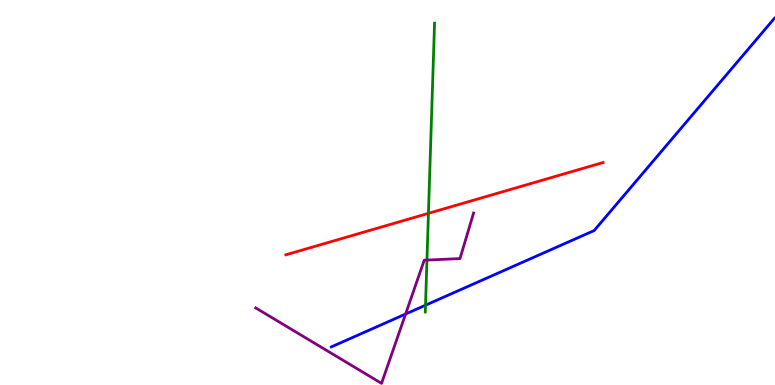[{'lines': ['blue', 'red'], 'intersections': []}, {'lines': ['green', 'red'], 'intersections': [{'x': 5.53, 'y': 4.46}]}, {'lines': ['purple', 'red'], 'intersections': []}, {'lines': ['blue', 'green'], 'intersections': [{'x': 5.49, 'y': 2.07}]}, {'lines': ['blue', 'purple'], 'intersections': [{'x': 5.23, 'y': 1.84}]}, {'lines': ['green', 'purple'], 'intersections': [{'x': 5.51, 'y': 3.24}]}]